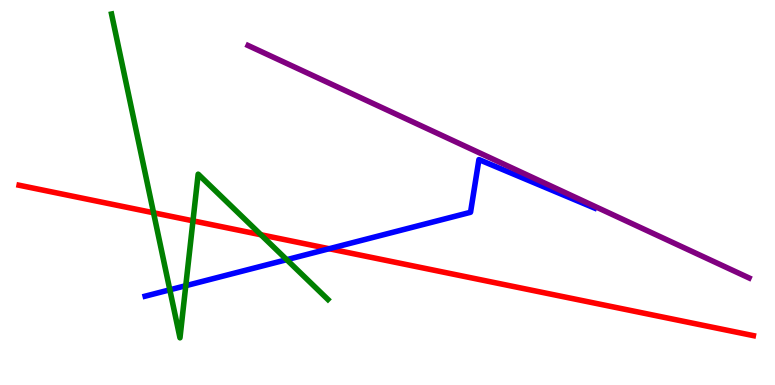[{'lines': ['blue', 'red'], 'intersections': [{'x': 4.25, 'y': 3.54}]}, {'lines': ['green', 'red'], 'intersections': [{'x': 1.98, 'y': 4.47}, {'x': 2.49, 'y': 4.26}, {'x': 3.37, 'y': 3.9}]}, {'lines': ['purple', 'red'], 'intersections': []}, {'lines': ['blue', 'green'], 'intersections': [{'x': 2.19, 'y': 2.47}, {'x': 2.4, 'y': 2.58}, {'x': 3.7, 'y': 3.26}]}, {'lines': ['blue', 'purple'], 'intersections': []}, {'lines': ['green', 'purple'], 'intersections': []}]